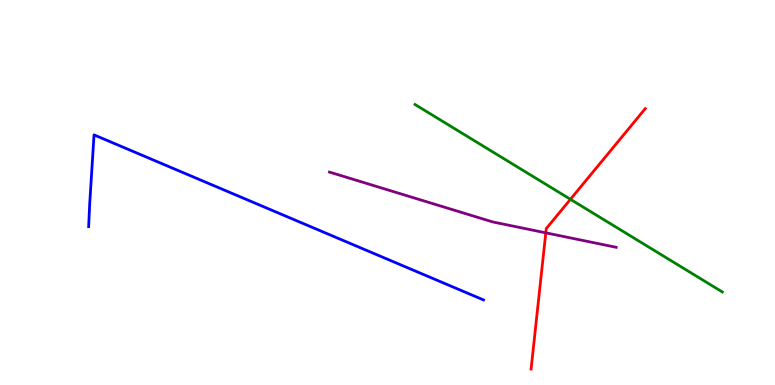[{'lines': ['blue', 'red'], 'intersections': []}, {'lines': ['green', 'red'], 'intersections': [{'x': 7.36, 'y': 4.82}]}, {'lines': ['purple', 'red'], 'intersections': [{'x': 7.04, 'y': 3.95}]}, {'lines': ['blue', 'green'], 'intersections': []}, {'lines': ['blue', 'purple'], 'intersections': []}, {'lines': ['green', 'purple'], 'intersections': []}]